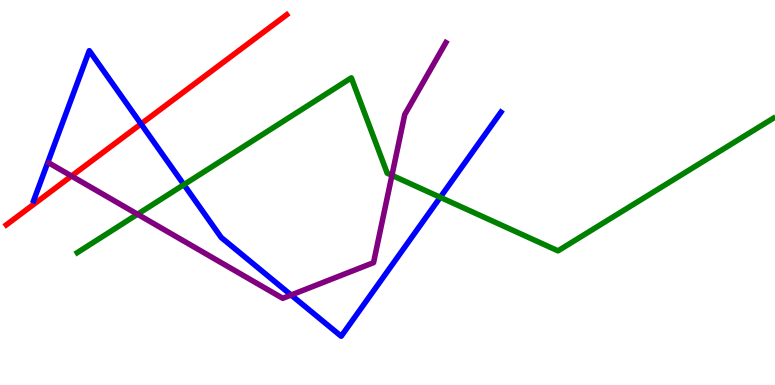[{'lines': ['blue', 'red'], 'intersections': [{'x': 1.82, 'y': 6.78}]}, {'lines': ['green', 'red'], 'intersections': []}, {'lines': ['purple', 'red'], 'intersections': [{'x': 0.922, 'y': 5.43}]}, {'lines': ['blue', 'green'], 'intersections': [{'x': 2.37, 'y': 5.2}, {'x': 5.68, 'y': 4.88}]}, {'lines': ['blue', 'purple'], 'intersections': [{'x': 3.76, 'y': 2.34}]}, {'lines': ['green', 'purple'], 'intersections': [{'x': 1.77, 'y': 4.44}, {'x': 5.06, 'y': 5.45}]}]